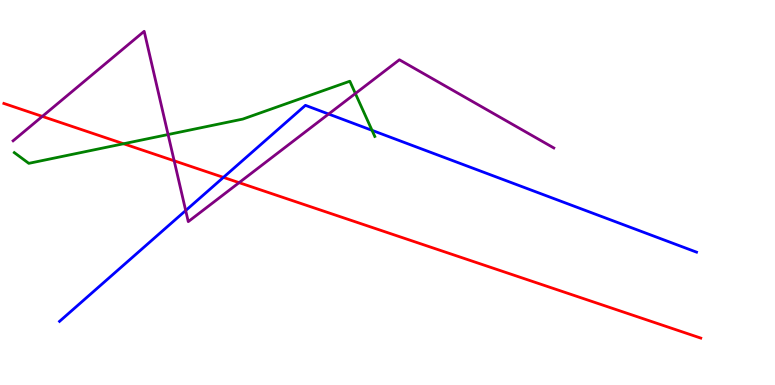[{'lines': ['blue', 'red'], 'intersections': [{'x': 2.88, 'y': 5.39}]}, {'lines': ['green', 'red'], 'intersections': [{'x': 1.59, 'y': 6.27}]}, {'lines': ['purple', 'red'], 'intersections': [{'x': 0.546, 'y': 6.98}, {'x': 2.25, 'y': 5.82}, {'x': 3.09, 'y': 5.26}]}, {'lines': ['blue', 'green'], 'intersections': [{'x': 4.8, 'y': 6.61}]}, {'lines': ['blue', 'purple'], 'intersections': [{'x': 2.4, 'y': 4.53}, {'x': 4.24, 'y': 7.04}]}, {'lines': ['green', 'purple'], 'intersections': [{'x': 2.17, 'y': 6.51}, {'x': 4.59, 'y': 7.57}]}]